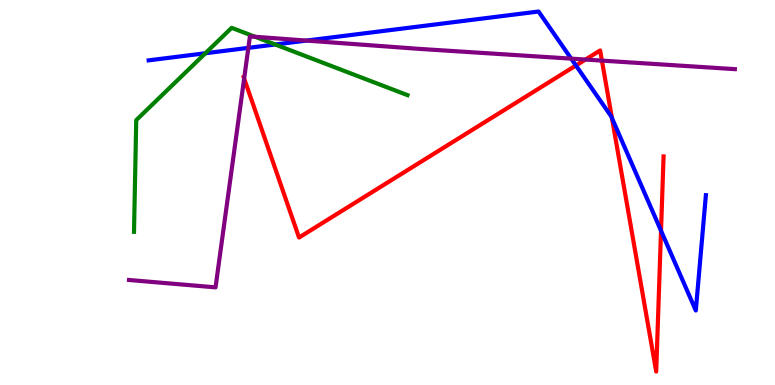[{'lines': ['blue', 'red'], 'intersections': [{'x': 7.43, 'y': 8.3}, {'x': 7.9, 'y': 6.93}, {'x': 8.53, 'y': 4.01}]}, {'lines': ['green', 'red'], 'intersections': []}, {'lines': ['purple', 'red'], 'intersections': [{'x': 3.15, 'y': 7.96}, {'x': 7.55, 'y': 8.45}, {'x': 7.77, 'y': 8.43}]}, {'lines': ['blue', 'green'], 'intersections': [{'x': 2.65, 'y': 8.62}, {'x': 3.55, 'y': 8.84}]}, {'lines': ['blue', 'purple'], 'intersections': [{'x': 3.2, 'y': 8.76}, {'x': 3.96, 'y': 8.95}, {'x': 7.37, 'y': 8.48}]}, {'lines': ['green', 'purple'], 'intersections': [{'x': 3.29, 'y': 9.04}]}]